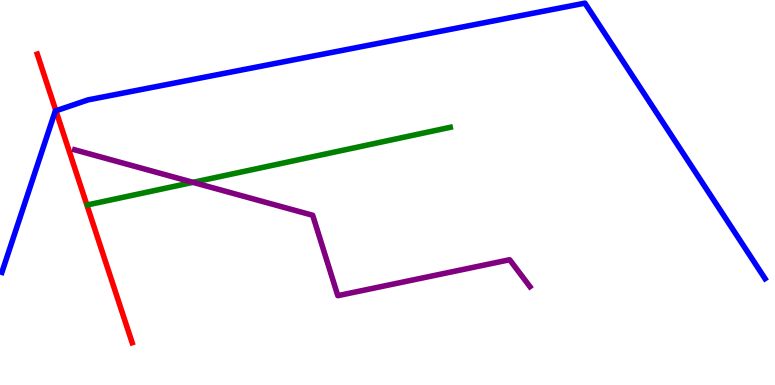[{'lines': ['blue', 'red'], 'intersections': [{'x': 0.722, 'y': 7.12}]}, {'lines': ['green', 'red'], 'intersections': []}, {'lines': ['purple', 'red'], 'intersections': []}, {'lines': ['blue', 'green'], 'intersections': []}, {'lines': ['blue', 'purple'], 'intersections': []}, {'lines': ['green', 'purple'], 'intersections': [{'x': 2.49, 'y': 5.26}]}]